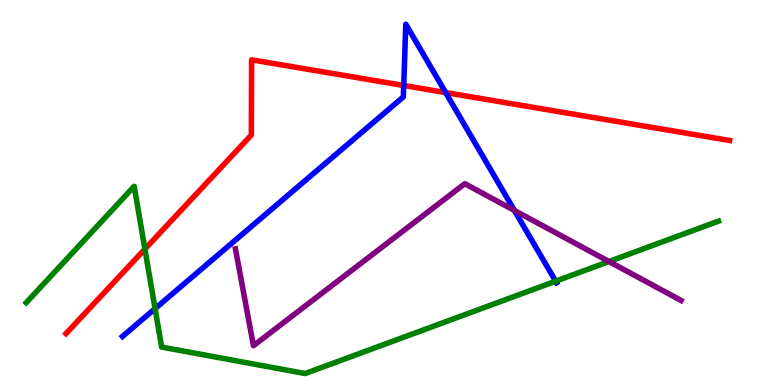[{'lines': ['blue', 'red'], 'intersections': [{'x': 5.21, 'y': 7.78}, {'x': 5.75, 'y': 7.6}]}, {'lines': ['green', 'red'], 'intersections': [{'x': 1.87, 'y': 3.53}]}, {'lines': ['purple', 'red'], 'intersections': []}, {'lines': ['blue', 'green'], 'intersections': [{'x': 2.0, 'y': 1.98}, {'x': 7.17, 'y': 2.7}]}, {'lines': ['blue', 'purple'], 'intersections': [{'x': 6.64, 'y': 4.53}]}, {'lines': ['green', 'purple'], 'intersections': [{'x': 7.86, 'y': 3.21}]}]